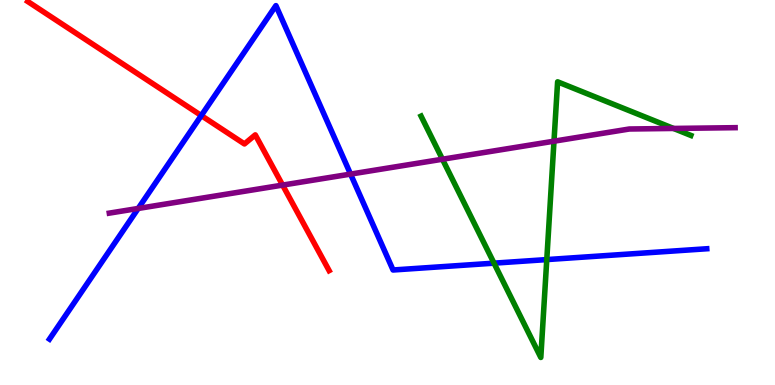[{'lines': ['blue', 'red'], 'intersections': [{'x': 2.6, 'y': 7.0}]}, {'lines': ['green', 'red'], 'intersections': []}, {'lines': ['purple', 'red'], 'intersections': [{'x': 3.65, 'y': 5.19}]}, {'lines': ['blue', 'green'], 'intersections': [{'x': 6.37, 'y': 3.16}, {'x': 7.06, 'y': 3.26}]}, {'lines': ['blue', 'purple'], 'intersections': [{'x': 1.78, 'y': 4.59}, {'x': 4.52, 'y': 5.48}]}, {'lines': ['green', 'purple'], 'intersections': [{'x': 5.71, 'y': 5.86}, {'x': 7.15, 'y': 6.33}, {'x': 8.69, 'y': 6.66}]}]